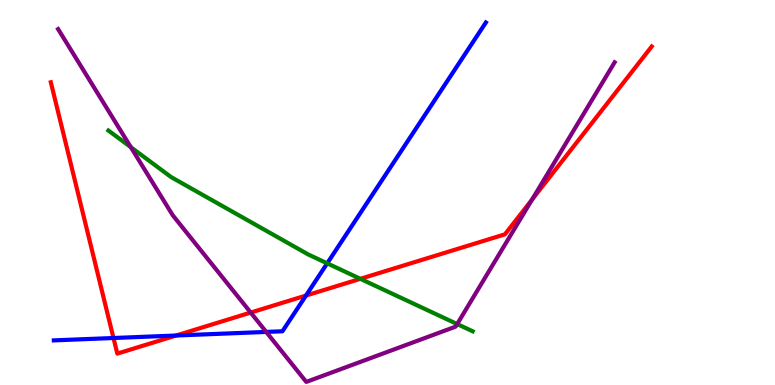[{'lines': ['blue', 'red'], 'intersections': [{'x': 1.46, 'y': 1.22}, {'x': 2.27, 'y': 1.29}, {'x': 3.95, 'y': 2.32}]}, {'lines': ['green', 'red'], 'intersections': [{'x': 4.65, 'y': 2.76}]}, {'lines': ['purple', 'red'], 'intersections': [{'x': 3.23, 'y': 1.88}, {'x': 6.86, 'y': 4.81}]}, {'lines': ['blue', 'green'], 'intersections': [{'x': 4.22, 'y': 3.16}]}, {'lines': ['blue', 'purple'], 'intersections': [{'x': 3.44, 'y': 1.38}]}, {'lines': ['green', 'purple'], 'intersections': [{'x': 1.69, 'y': 6.18}, {'x': 5.9, 'y': 1.58}]}]